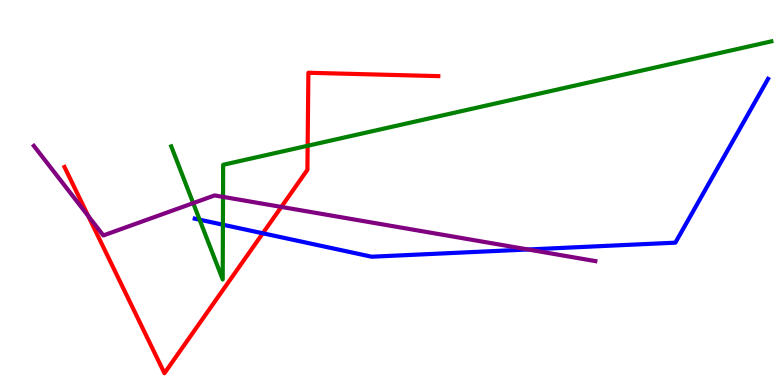[{'lines': ['blue', 'red'], 'intersections': [{'x': 3.39, 'y': 3.94}]}, {'lines': ['green', 'red'], 'intersections': [{'x': 3.97, 'y': 6.21}]}, {'lines': ['purple', 'red'], 'intersections': [{'x': 1.14, 'y': 4.39}, {'x': 3.63, 'y': 4.63}]}, {'lines': ['blue', 'green'], 'intersections': [{'x': 2.58, 'y': 4.29}, {'x': 2.88, 'y': 4.16}]}, {'lines': ['blue', 'purple'], 'intersections': [{'x': 6.81, 'y': 3.52}]}, {'lines': ['green', 'purple'], 'intersections': [{'x': 2.49, 'y': 4.72}, {'x': 2.88, 'y': 4.89}]}]